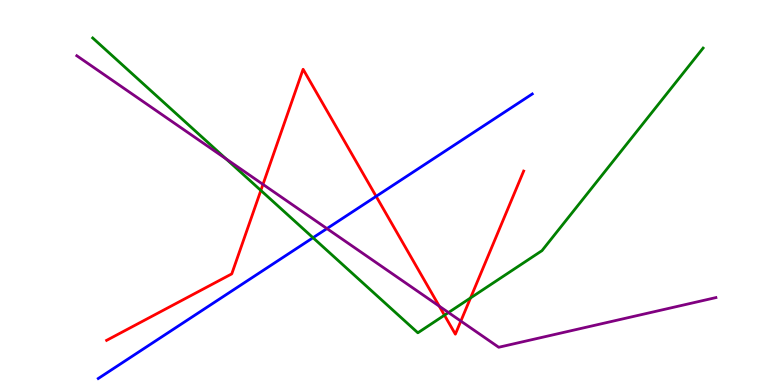[{'lines': ['blue', 'red'], 'intersections': [{'x': 4.85, 'y': 4.9}]}, {'lines': ['green', 'red'], 'intersections': [{'x': 3.37, 'y': 5.05}, {'x': 5.73, 'y': 1.81}, {'x': 6.07, 'y': 2.26}]}, {'lines': ['purple', 'red'], 'intersections': [{'x': 3.39, 'y': 5.21}, {'x': 5.67, 'y': 2.05}, {'x': 5.95, 'y': 1.66}]}, {'lines': ['blue', 'green'], 'intersections': [{'x': 4.04, 'y': 3.83}]}, {'lines': ['blue', 'purple'], 'intersections': [{'x': 4.22, 'y': 4.06}]}, {'lines': ['green', 'purple'], 'intersections': [{'x': 2.92, 'y': 5.87}, {'x': 5.79, 'y': 1.88}]}]